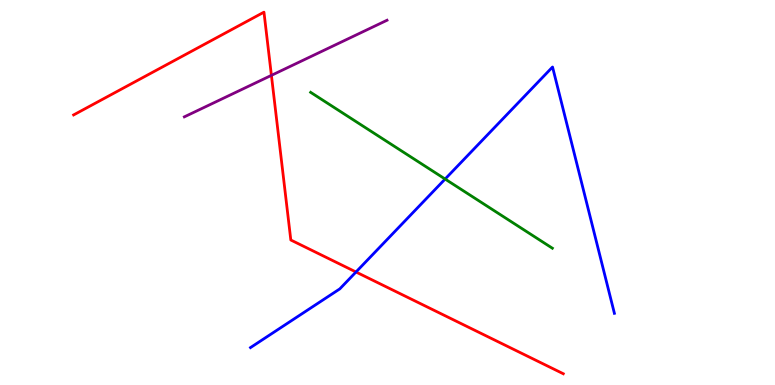[{'lines': ['blue', 'red'], 'intersections': [{'x': 4.59, 'y': 2.94}]}, {'lines': ['green', 'red'], 'intersections': []}, {'lines': ['purple', 'red'], 'intersections': [{'x': 3.5, 'y': 8.04}]}, {'lines': ['blue', 'green'], 'intersections': [{'x': 5.74, 'y': 5.35}]}, {'lines': ['blue', 'purple'], 'intersections': []}, {'lines': ['green', 'purple'], 'intersections': []}]